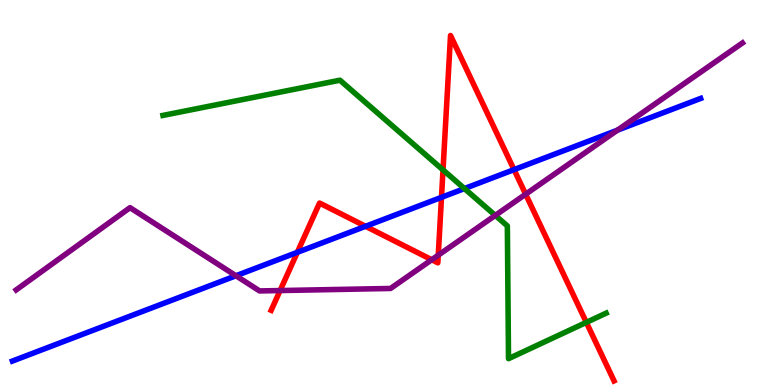[{'lines': ['blue', 'red'], 'intersections': [{'x': 3.84, 'y': 3.45}, {'x': 4.72, 'y': 4.12}, {'x': 5.7, 'y': 4.87}, {'x': 6.63, 'y': 5.59}]}, {'lines': ['green', 'red'], 'intersections': [{'x': 5.72, 'y': 5.59}, {'x': 7.57, 'y': 1.63}]}, {'lines': ['purple', 'red'], 'intersections': [{'x': 3.61, 'y': 2.45}, {'x': 5.57, 'y': 3.25}, {'x': 5.66, 'y': 3.37}, {'x': 6.78, 'y': 4.96}]}, {'lines': ['blue', 'green'], 'intersections': [{'x': 5.99, 'y': 5.1}]}, {'lines': ['blue', 'purple'], 'intersections': [{'x': 3.04, 'y': 2.84}, {'x': 7.97, 'y': 6.62}]}, {'lines': ['green', 'purple'], 'intersections': [{'x': 6.39, 'y': 4.41}]}]